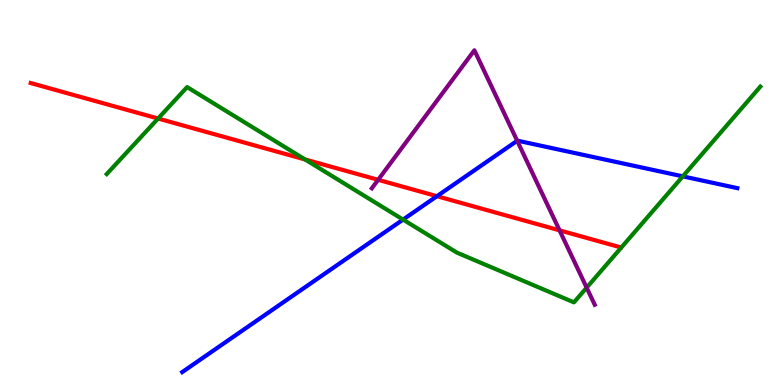[{'lines': ['blue', 'red'], 'intersections': [{'x': 5.64, 'y': 4.9}]}, {'lines': ['green', 'red'], 'intersections': [{'x': 2.04, 'y': 6.92}, {'x': 3.94, 'y': 5.86}]}, {'lines': ['purple', 'red'], 'intersections': [{'x': 4.88, 'y': 5.33}, {'x': 7.22, 'y': 4.02}]}, {'lines': ['blue', 'green'], 'intersections': [{'x': 5.2, 'y': 4.3}, {'x': 8.81, 'y': 5.42}]}, {'lines': ['blue', 'purple'], 'intersections': [{'x': 6.67, 'y': 6.34}]}, {'lines': ['green', 'purple'], 'intersections': [{'x': 7.57, 'y': 2.53}]}]